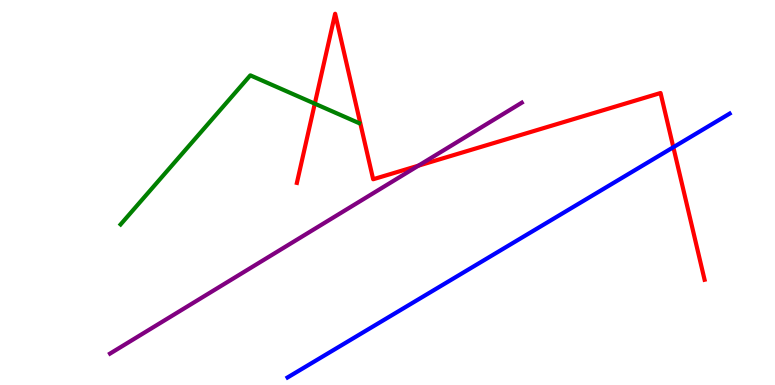[{'lines': ['blue', 'red'], 'intersections': [{'x': 8.69, 'y': 6.18}]}, {'lines': ['green', 'red'], 'intersections': [{'x': 4.06, 'y': 7.31}]}, {'lines': ['purple', 'red'], 'intersections': [{'x': 5.4, 'y': 5.7}]}, {'lines': ['blue', 'green'], 'intersections': []}, {'lines': ['blue', 'purple'], 'intersections': []}, {'lines': ['green', 'purple'], 'intersections': []}]